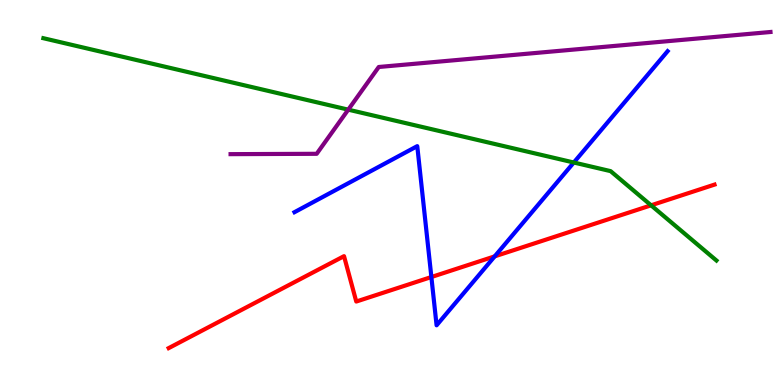[{'lines': ['blue', 'red'], 'intersections': [{'x': 5.57, 'y': 2.8}, {'x': 6.38, 'y': 3.34}]}, {'lines': ['green', 'red'], 'intersections': [{'x': 8.4, 'y': 4.67}]}, {'lines': ['purple', 'red'], 'intersections': []}, {'lines': ['blue', 'green'], 'intersections': [{'x': 7.4, 'y': 5.78}]}, {'lines': ['blue', 'purple'], 'intersections': []}, {'lines': ['green', 'purple'], 'intersections': [{'x': 4.49, 'y': 7.15}]}]